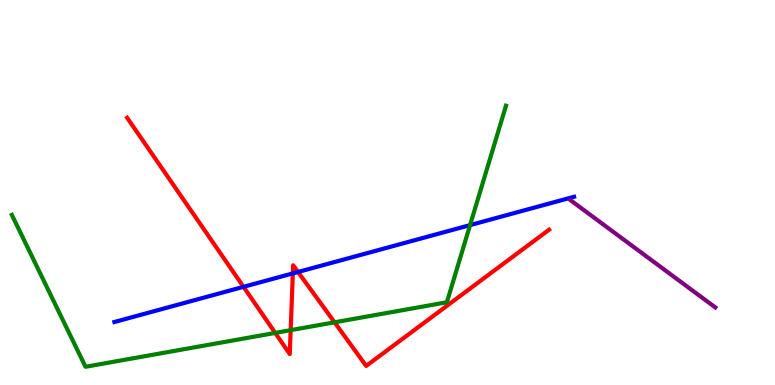[{'lines': ['blue', 'red'], 'intersections': [{'x': 3.14, 'y': 2.55}, {'x': 3.78, 'y': 2.9}, {'x': 3.85, 'y': 2.94}]}, {'lines': ['green', 'red'], 'intersections': [{'x': 3.55, 'y': 1.35}, {'x': 3.75, 'y': 1.42}, {'x': 4.32, 'y': 1.63}]}, {'lines': ['purple', 'red'], 'intersections': []}, {'lines': ['blue', 'green'], 'intersections': [{'x': 6.07, 'y': 4.15}]}, {'lines': ['blue', 'purple'], 'intersections': []}, {'lines': ['green', 'purple'], 'intersections': []}]